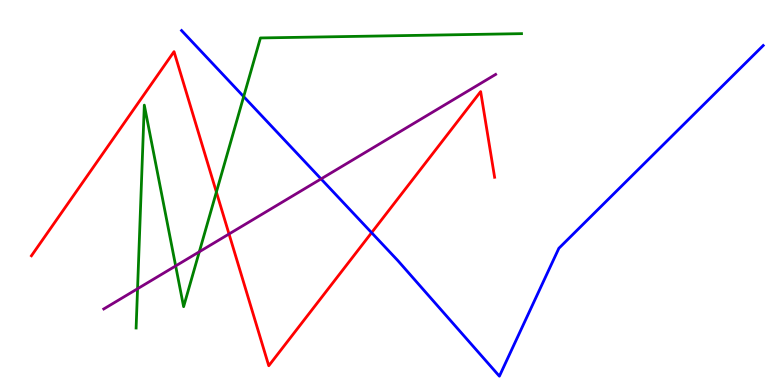[{'lines': ['blue', 'red'], 'intersections': [{'x': 4.79, 'y': 3.96}]}, {'lines': ['green', 'red'], 'intersections': [{'x': 2.79, 'y': 5.01}]}, {'lines': ['purple', 'red'], 'intersections': [{'x': 2.96, 'y': 3.92}]}, {'lines': ['blue', 'green'], 'intersections': [{'x': 3.14, 'y': 7.49}]}, {'lines': ['blue', 'purple'], 'intersections': [{'x': 4.14, 'y': 5.35}]}, {'lines': ['green', 'purple'], 'intersections': [{'x': 1.77, 'y': 2.5}, {'x': 2.27, 'y': 3.09}, {'x': 2.57, 'y': 3.46}]}]